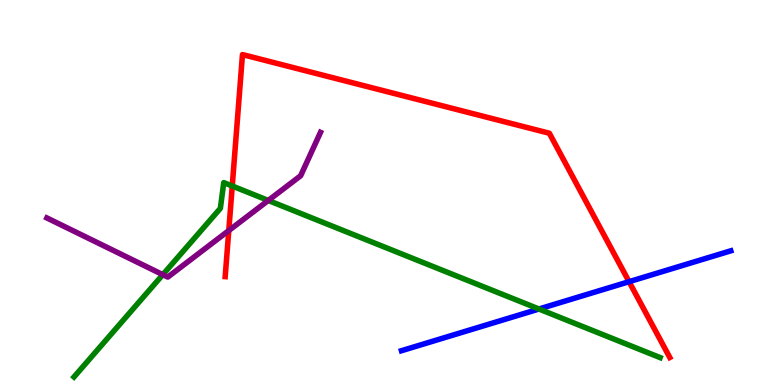[{'lines': ['blue', 'red'], 'intersections': [{'x': 8.12, 'y': 2.68}]}, {'lines': ['green', 'red'], 'intersections': [{'x': 3.0, 'y': 5.17}]}, {'lines': ['purple', 'red'], 'intersections': [{'x': 2.95, 'y': 4.01}]}, {'lines': ['blue', 'green'], 'intersections': [{'x': 6.95, 'y': 1.97}]}, {'lines': ['blue', 'purple'], 'intersections': []}, {'lines': ['green', 'purple'], 'intersections': [{'x': 2.1, 'y': 2.87}, {'x': 3.46, 'y': 4.79}]}]